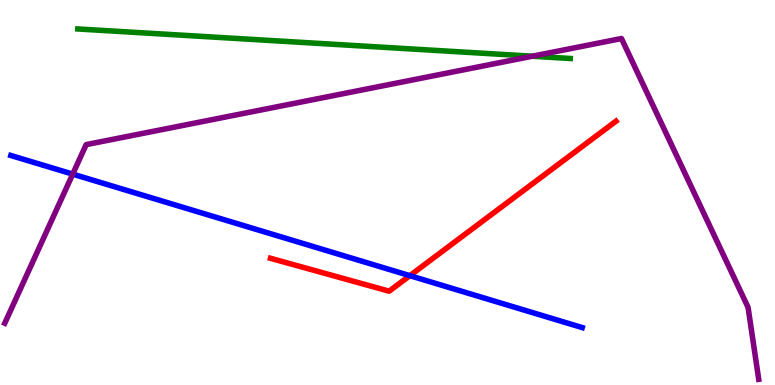[{'lines': ['blue', 'red'], 'intersections': [{'x': 5.29, 'y': 2.84}]}, {'lines': ['green', 'red'], 'intersections': []}, {'lines': ['purple', 'red'], 'intersections': []}, {'lines': ['blue', 'green'], 'intersections': []}, {'lines': ['blue', 'purple'], 'intersections': [{'x': 0.938, 'y': 5.48}]}, {'lines': ['green', 'purple'], 'intersections': [{'x': 6.87, 'y': 8.54}]}]